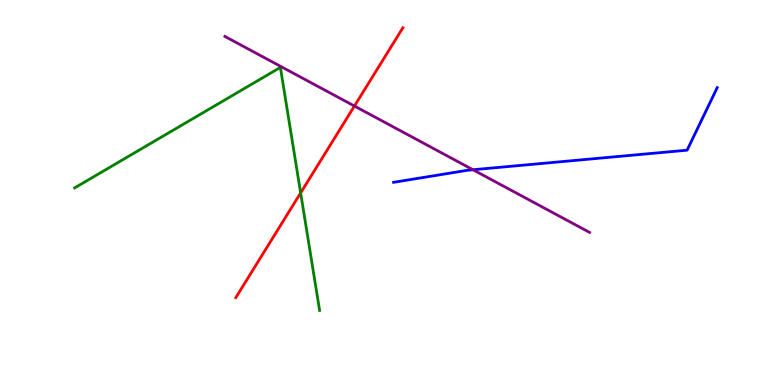[{'lines': ['blue', 'red'], 'intersections': []}, {'lines': ['green', 'red'], 'intersections': [{'x': 3.88, 'y': 4.99}]}, {'lines': ['purple', 'red'], 'intersections': [{'x': 4.57, 'y': 7.25}]}, {'lines': ['blue', 'green'], 'intersections': []}, {'lines': ['blue', 'purple'], 'intersections': [{'x': 6.1, 'y': 5.59}]}, {'lines': ['green', 'purple'], 'intersections': []}]